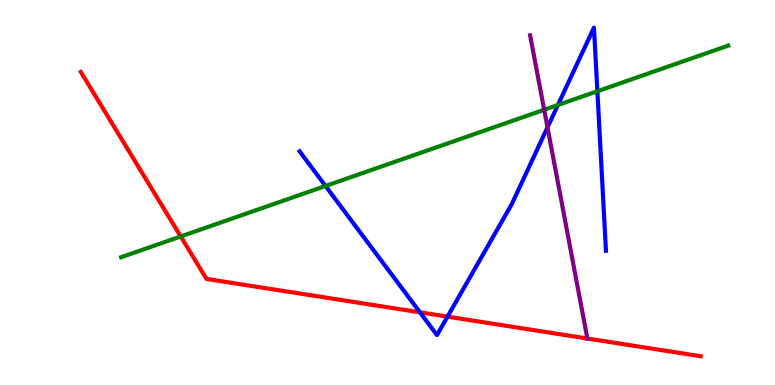[{'lines': ['blue', 'red'], 'intersections': [{'x': 5.42, 'y': 1.89}, {'x': 5.77, 'y': 1.78}]}, {'lines': ['green', 'red'], 'intersections': [{'x': 2.33, 'y': 3.86}]}, {'lines': ['purple', 'red'], 'intersections': [{'x': 7.58, 'y': 1.21}]}, {'lines': ['blue', 'green'], 'intersections': [{'x': 4.2, 'y': 5.17}, {'x': 7.2, 'y': 7.27}, {'x': 7.71, 'y': 7.63}]}, {'lines': ['blue', 'purple'], 'intersections': [{'x': 7.06, 'y': 6.69}]}, {'lines': ['green', 'purple'], 'intersections': [{'x': 7.02, 'y': 7.15}]}]